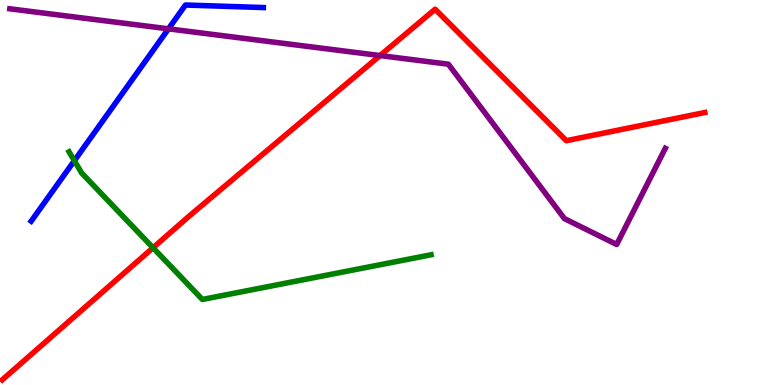[{'lines': ['blue', 'red'], 'intersections': []}, {'lines': ['green', 'red'], 'intersections': [{'x': 1.97, 'y': 3.56}]}, {'lines': ['purple', 'red'], 'intersections': [{'x': 4.9, 'y': 8.56}]}, {'lines': ['blue', 'green'], 'intersections': [{'x': 0.959, 'y': 5.83}]}, {'lines': ['blue', 'purple'], 'intersections': [{'x': 2.17, 'y': 9.25}]}, {'lines': ['green', 'purple'], 'intersections': []}]